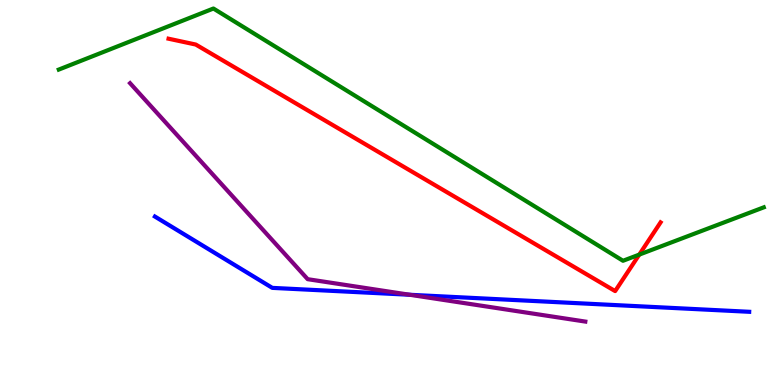[{'lines': ['blue', 'red'], 'intersections': []}, {'lines': ['green', 'red'], 'intersections': [{'x': 8.25, 'y': 3.39}]}, {'lines': ['purple', 'red'], 'intersections': []}, {'lines': ['blue', 'green'], 'intersections': []}, {'lines': ['blue', 'purple'], 'intersections': [{'x': 5.29, 'y': 2.34}]}, {'lines': ['green', 'purple'], 'intersections': []}]